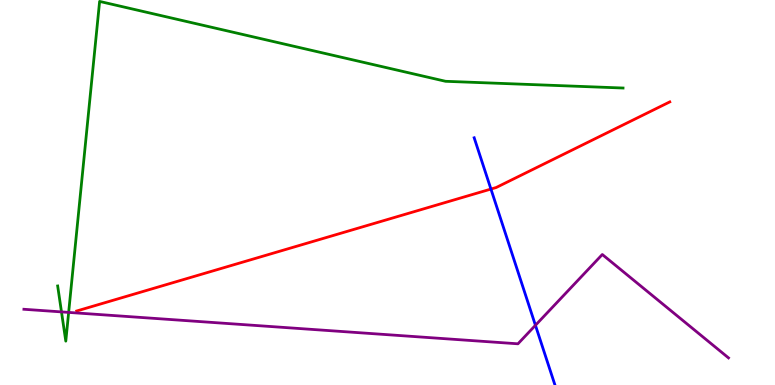[{'lines': ['blue', 'red'], 'intersections': [{'x': 6.33, 'y': 5.09}]}, {'lines': ['green', 'red'], 'intersections': []}, {'lines': ['purple', 'red'], 'intersections': []}, {'lines': ['blue', 'green'], 'intersections': []}, {'lines': ['blue', 'purple'], 'intersections': [{'x': 6.91, 'y': 1.55}]}, {'lines': ['green', 'purple'], 'intersections': [{'x': 0.793, 'y': 1.9}, {'x': 0.886, 'y': 1.89}]}]